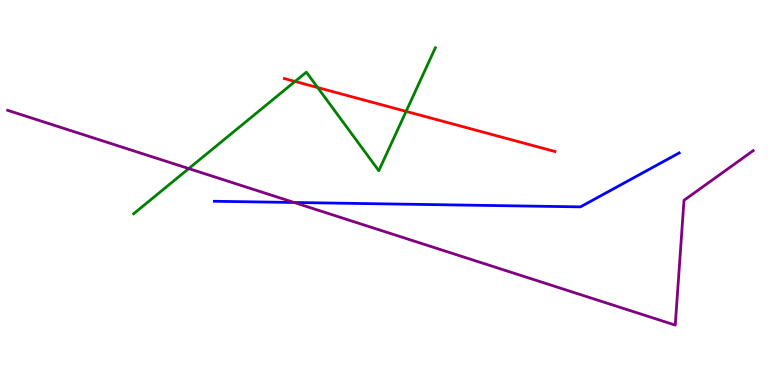[{'lines': ['blue', 'red'], 'intersections': []}, {'lines': ['green', 'red'], 'intersections': [{'x': 3.81, 'y': 7.88}, {'x': 4.1, 'y': 7.73}, {'x': 5.24, 'y': 7.11}]}, {'lines': ['purple', 'red'], 'intersections': []}, {'lines': ['blue', 'green'], 'intersections': []}, {'lines': ['blue', 'purple'], 'intersections': [{'x': 3.8, 'y': 4.74}]}, {'lines': ['green', 'purple'], 'intersections': [{'x': 2.44, 'y': 5.62}]}]